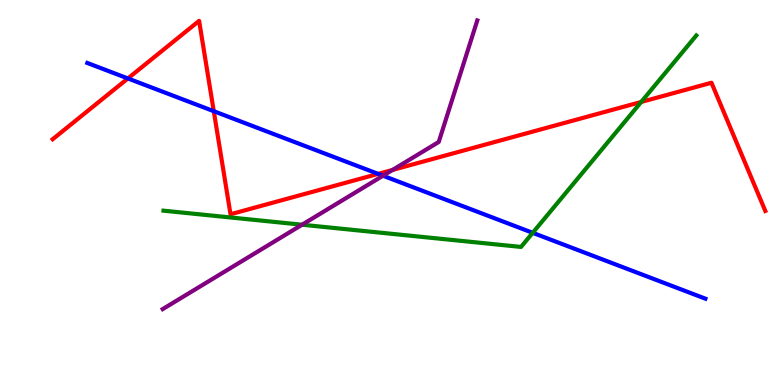[{'lines': ['blue', 'red'], 'intersections': [{'x': 1.65, 'y': 7.96}, {'x': 2.76, 'y': 7.11}, {'x': 4.88, 'y': 5.48}]}, {'lines': ['green', 'red'], 'intersections': [{'x': 8.27, 'y': 7.35}]}, {'lines': ['purple', 'red'], 'intersections': [{'x': 5.06, 'y': 5.59}]}, {'lines': ['blue', 'green'], 'intersections': [{'x': 6.87, 'y': 3.95}]}, {'lines': ['blue', 'purple'], 'intersections': [{'x': 4.94, 'y': 5.44}]}, {'lines': ['green', 'purple'], 'intersections': [{'x': 3.9, 'y': 4.16}]}]